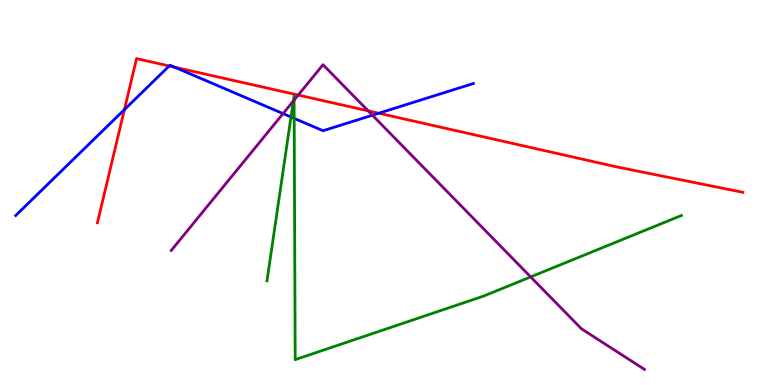[{'lines': ['blue', 'red'], 'intersections': [{'x': 1.61, 'y': 7.15}, {'x': 2.18, 'y': 8.29}, {'x': 2.25, 'y': 8.26}, {'x': 4.89, 'y': 7.06}]}, {'lines': ['green', 'red'], 'intersections': []}, {'lines': ['purple', 'red'], 'intersections': [{'x': 3.85, 'y': 7.53}, {'x': 4.75, 'y': 7.12}]}, {'lines': ['blue', 'green'], 'intersections': [{'x': 3.75, 'y': 6.96}, {'x': 3.8, 'y': 6.93}]}, {'lines': ['blue', 'purple'], 'intersections': [{'x': 3.65, 'y': 7.05}, {'x': 4.81, 'y': 7.01}]}, {'lines': ['green', 'purple'], 'intersections': [{'x': 3.78, 'y': 7.38}, {'x': 3.79, 'y': 7.4}, {'x': 6.85, 'y': 2.81}]}]